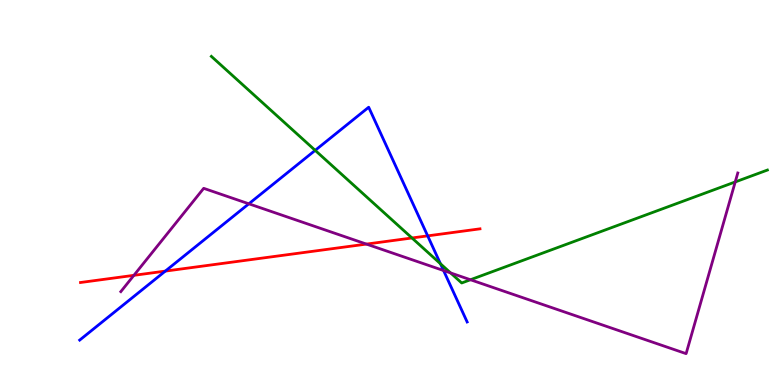[{'lines': ['blue', 'red'], 'intersections': [{'x': 2.13, 'y': 2.96}, {'x': 5.52, 'y': 3.87}]}, {'lines': ['green', 'red'], 'intersections': [{'x': 5.32, 'y': 3.82}]}, {'lines': ['purple', 'red'], 'intersections': [{'x': 1.73, 'y': 2.85}, {'x': 4.73, 'y': 3.66}]}, {'lines': ['blue', 'green'], 'intersections': [{'x': 4.07, 'y': 6.09}, {'x': 5.68, 'y': 3.15}]}, {'lines': ['blue', 'purple'], 'intersections': [{'x': 3.21, 'y': 4.71}, {'x': 5.72, 'y': 2.97}]}, {'lines': ['green', 'purple'], 'intersections': [{'x': 5.81, 'y': 2.91}, {'x': 6.07, 'y': 2.73}, {'x': 9.49, 'y': 5.27}]}]